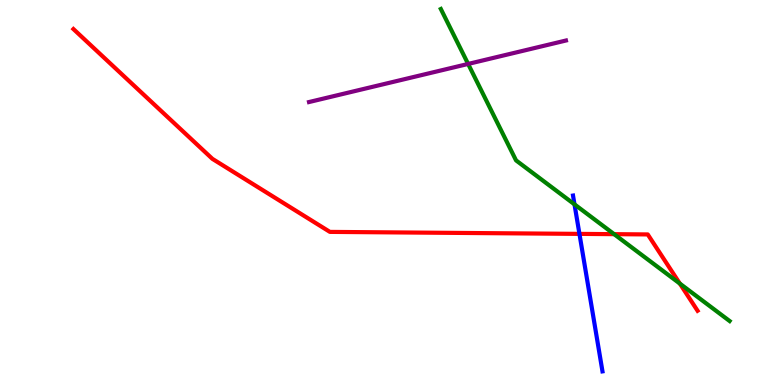[{'lines': ['blue', 'red'], 'intersections': [{'x': 7.48, 'y': 3.93}]}, {'lines': ['green', 'red'], 'intersections': [{'x': 7.92, 'y': 3.92}, {'x': 8.77, 'y': 2.63}]}, {'lines': ['purple', 'red'], 'intersections': []}, {'lines': ['blue', 'green'], 'intersections': [{'x': 7.41, 'y': 4.69}]}, {'lines': ['blue', 'purple'], 'intersections': []}, {'lines': ['green', 'purple'], 'intersections': [{'x': 6.04, 'y': 8.34}]}]